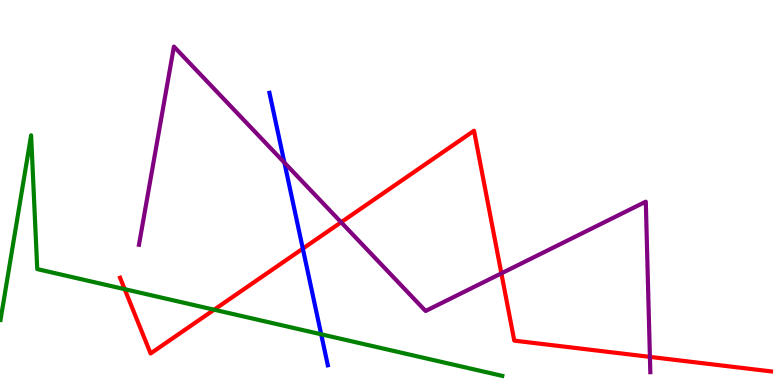[{'lines': ['blue', 'red'], 'intersections': [{'x': 3.91, 'y': 3.54}]}, {'lines': ['green', 'red'], 'intersections': [{'x': 1.61, 'y': 2.49}, {'x': 2.76, 'y': 1.96}]}, {'lines': ['purple', 'red'], 'intersections': [{'x': 4.4, 'y': 4.23}, {'x': 6.47, 'y': 2.9}, {'x': 8.39, 'y': 0.73}]}, {'lines': ['blue', 'green'], 'intersections': [{'x': 4.14, 'y': 1.32}]}, {'lines': ['blue', 'purple'], 'intersections': [{'x': 3.67, 'y': 5.77}]}, {'lines': ['green', 'purple'], 'intersections': []}]